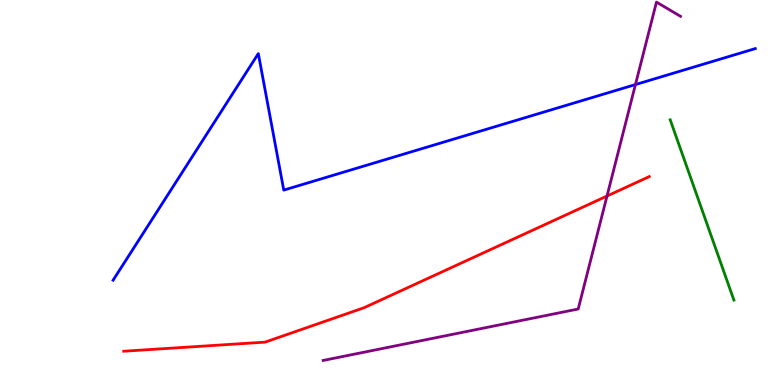[{'lines': ['blue', 'red'], 'intersections': []}, {'lines': ['green', 'red'], 'intersections': []}, {'lines': ['purple', 'red'], 'intersections': [{'x': 7.83, 'y': 4.91}]}, {'lines': ['blue', 'green'], 'intersections': []}, {'lines': ['blue', 'purple'], 'intersections': [{'x': 8.2, 'y': 7.8}]}, {'lines': ['green', 'purple'], 'intersections': []}]